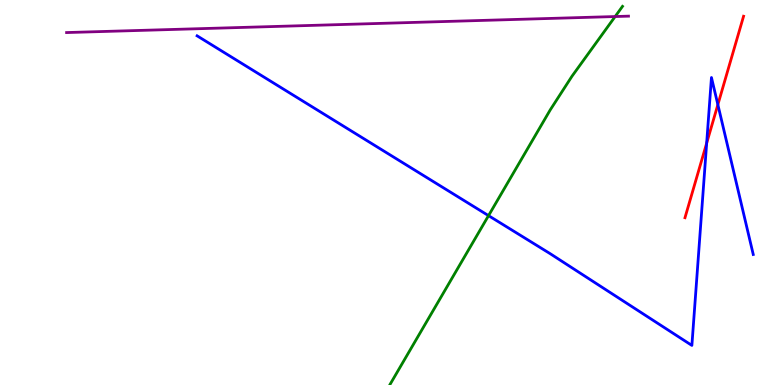[{'lines': ['blue', 'red'], 'intersections': [{'x': 9.12, 'y': 6.28}, {'x': 9.26, 'y': 7.28}]}, {'lines': ['green', 'red'], 'intersections': []}, {'lines': ['purple', 'red'], 'intersections': []}, {'lines': ['blue', 'green'], 'intersections': [{'x': 6.3, 'y': 4.4}]}, {'lines': ['blue', 'purple'], 'intersections': []}, {'lines': ['green', 'purple'], 'intersections': [{'x': 7.94, 'y': 9.57}]}]